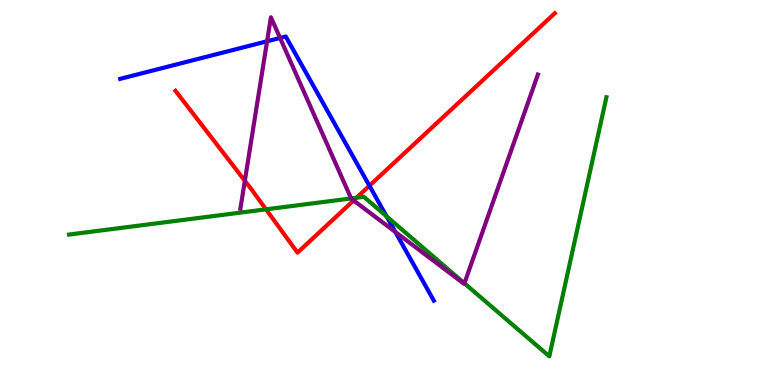[{'lines': ['blue', 'red'], 'intersections': [{'x': 4.77, 'y': 5.18}]}, {'lines': ['green', 'red'], 'intersections': [{'x': 3.43, 'y': 4.56}, {'x': 4.6, 'y': 4.86}]}, {'lines': ['purple', 'red'], 'intersections': [{'x': 3.16, 'y': 5.3}, {'x': 4.56, 'y': 4.79}]}, {'lines': ['blue', 'green'], 'intersections': [{'x': 4.99, 'y': 4.38}]}, {'lines': ['blue', 'purple'], 'intersections': [{'x': 3.45, 'y': 8.93}, {'x': 3.61, 'y': 9.01}, {'x': 5.1, 'y': 3.98}]}, {'lines': ['green', 'purple'], 'intersections': [{'x': 4.53, 'y': 4.85}, {'x': 5.99, 'y': 2.64}]}]